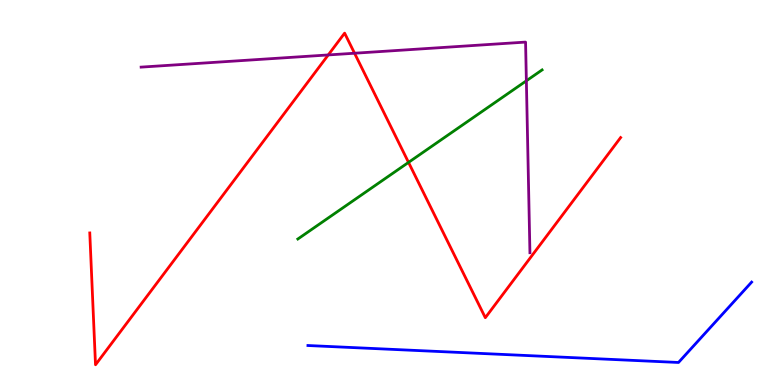[{'lines': ['blue', 'red'], 'intersections': []}, {'lines': ['green', 'red'], 'intersections': [{'x': 5.27, 'y': 5.78}]}, {'lines': ['purple', 'red'], 'intersections': [{'x': 4.24, 'y': 8.57}, {'x': 4.57, 'y': 8.62}]}, {'lines': ['blue', 'green'], 'intersections': []}, {'lines': ['blue', 'purple'], 'intersections': []}, {'lines': ['green', 'purple'], 'intersections': [{'x': 6.79, 'y': 7.9}]}]